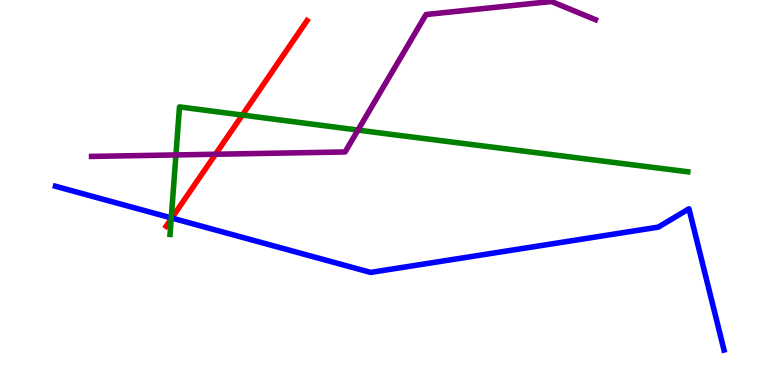[{'lines': ['blue', 'red'], 'intersections': [{'x': 2.22, 'y': 4.34}]}, {'lines': ['green', 'red'], 'intersections': [{'x': 2.21, 'y': 4.31}, {'x': 3.13, 'y': 7.01}]}, {'lines': ['purple', 'red'], 'intersections': [{'x': 2.78, 'y': 5.99}]}, {'lines': ['blue', 'green'], 'intersections': [{'x': 2.21, 'y': 4.34}]}, {'lines': ['blue', 'purple'], 'intersections': []}, {'lines': ['green', 'purple'], 'intersections': [{'x': 2.27, 'y': 5.98}, {'x': 4.62, 'y': 6.62}]}]